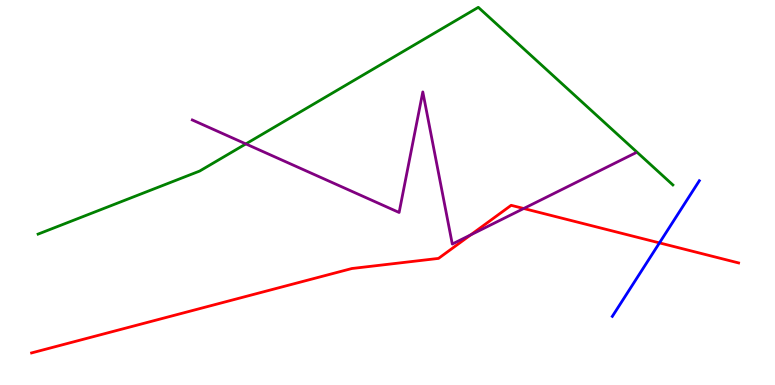[{'lines': ['blue', 'red'], 'intersections': [{'x': 8.51, 'y': 3.69}]}, {'lines': ['green', 'red'], 'intersections': []}, {'lines': ['purple', 'red'], 'intersections': [{'x': 6.07, 'y': 3.9}, {'x': 6.76, 'y': 4.58}]}, {'lines': ['blue', 'green'], 'intersections': []}, {'lines': ['blue', 'purple'], 'intersections': []}, {'lines': ['green', 'purple'], 'intersections': [{'x': 3.17, 'y': 6.26}]}]